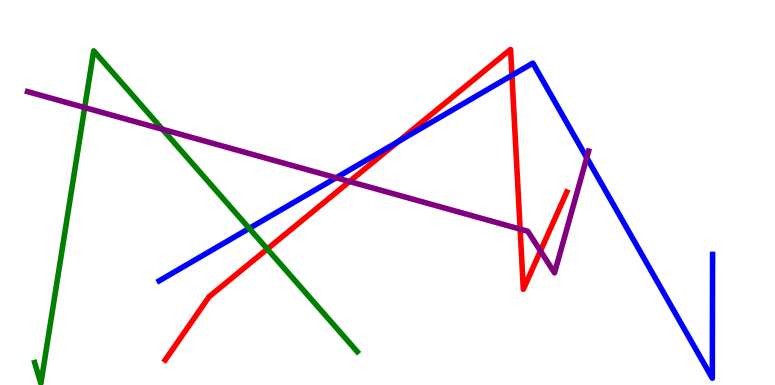[{'lines': ['blue', 'red'], 'intersections': [{'x': 5.14, 'y': 6.32}, {'x': 6.61, 'y': 8.04}]}, {'lines': ['green', 'red'], 'intersections': [{'x': 3.45, 'y': 3.53}]}, {'lines': ['purple', 'red'], 'intersections': [{'x': 4.51, 'y': 5.29}, {'x': 6.71, 'y': 4.05}, {'x': 6.97, 'y': 3.48}]}, {'lines': ['blue', 'green'], 'intersections': [{'x': 3.22, 'y': 4.07}]}, {'lines': ['blue', 'purple'], 'intersections': [{'x': 4.34, 'y': 5.38}, {'x': 7.57, 'y': 5.9}]}, {'lines': ['green', 'purple'], 'intersections': [{'x': 1.09, 'y': 7.21}, {'x': 2.1, 'y': 6.64}]}]